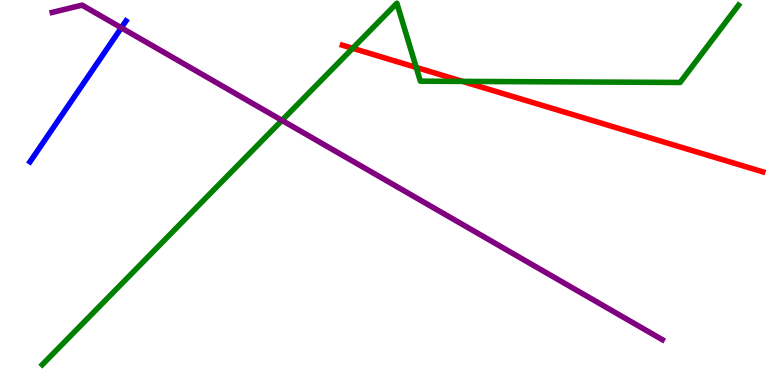[{'lines': ['blue', 'red'], 'intersections': []}, {'lines': ['green', 'red'], 'intersections': [{'x': 4.55, 'y': 8.75}, {'x': 5.37, 'y': 8.25}, {'x': 5.97, 'y': 7.89}]}, {'lines': ['purple', 'red'], 'intersections': []}, {'lines': ['blue', 'green'], 'intersections': []}, {'lines': ['blue', 'purple'], 'intersections': [{'x': 1.57, 'y': 9.28}]}, {'lines': ['green', 'purple'], 'intersections': [{'x': 3.64, 'y': 6.87}]}]